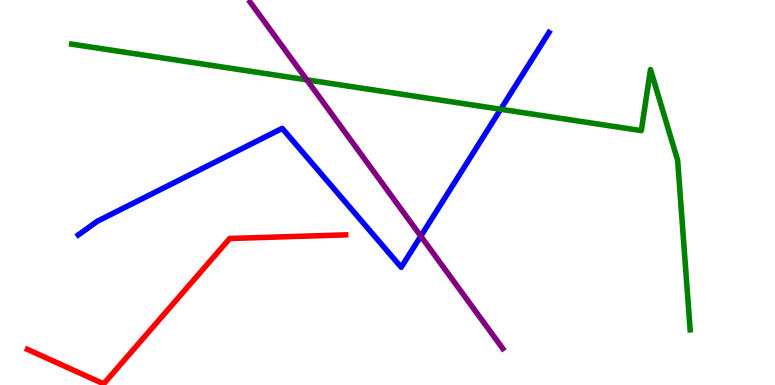[{'lines': ['blue', 'red'], 'intersections': []}, {'lines': ['green', 'red'], 'intersections': []}, {'lines': ['purple', 'red'], 'intersections': []}, {'lines': ['blue', 'green'], 'intersections': [{'x': 6.46, 'y': 7.16}]}, {'lines': ['blue', 'purple'], 'intersections': [{'x': 5.43, 'y': 3.87}]}, {'lines': ['green', 'purple'], 'intersections': [{'x': 3.96, 'y': 7.93}]}]